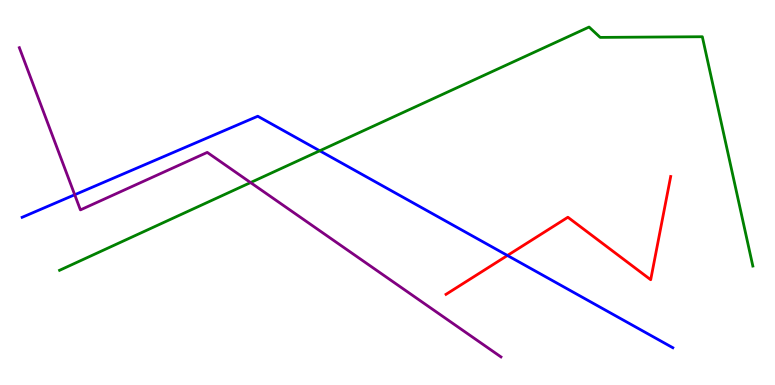[{'lines': ['blue', 'red'], 'intersections': [{'x': 6.55, 'y': 3.36}]}, {'lines': ['green', 'red'], 'intersections': []}, {'lines': ['purple', 'red'], 'intersections': []}, {'lines': ['blue', 'green'], 'intersections': [{'x': 4.13, 'y': 6.08}]}, {'lines': ['blue', 'purple'], 'intersections': [{'x': 0.964, 'y': 4.94}]}, {'lines': ['green', 'purple'], 'intersections': [{'x': 3.23, 'y': 5.26}]}]